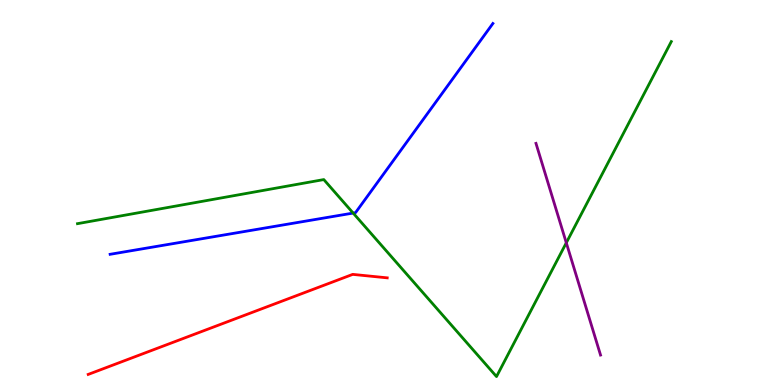[{'lines': ['blue', 'red'], 'intersections': []}, {'lines': ['green', 'red'], 'intersections': []}, {'lines': ['purple', 'red'], 'intersections': []}, {'lines': ['blue', 'green'], 'intersections': [{'x': 4.56, 'y': 4.47}]}, {'lines': ['blue', 'purple'], 'intersections': []}, {'lines': ['green', 'purple'], 'intersections': [{'x': 7.31, 'y': 3.69}]}]